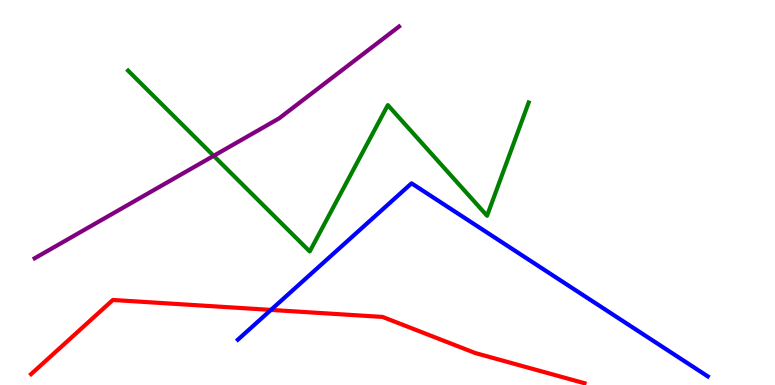[{'lines': ['blue', 'red'], 'intersections': [{'x': 3.5, 'y': 1.95}]}, {'lines': ['green', 'red'], 'intersections': []}, {'lines': ['purple', 'red'], 'intersections': []}, {'lines': ['blue', 'green'], 'intersections': []}, {'lines': ['blue', 'purple'], 'intersections': []}, {'lines': ['green', 'purple'], 'intersections': [{'x': 2.76, 'y': 5.95}]}]